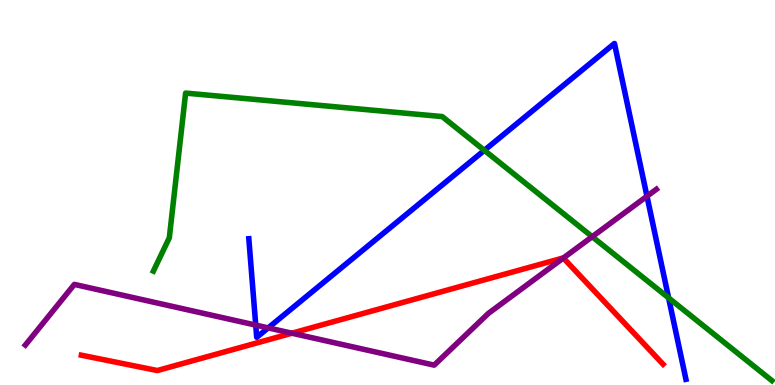[{'lines': ['blue', 'red'], 'intersections': []}, {'lines': ['green', 'red'], 'intersections': []}, {'lines': ['purple', 'red'], 'intersections': [{'x': 3.77, 'y': 1.35}, {'x': 7.27, 'y': 3.3}]}, {'lines': ['blue', 'green'], 'intersections': [{'x': 6.25, 'y': 6.1}, {'x': 8.63, 'y': 2.26}]}, {'lines': ['blue', 'purple'], 'intersections': [{'x': 3.3, 'y': 1.56}, {'x': 3.46, 'y': 1.48}, {'x': 8.35, 'y': 4.9}]}, {'lines': ['green', 'purple'], 'intersections': [{'x': 7.64, 'y': 3.85}]}]